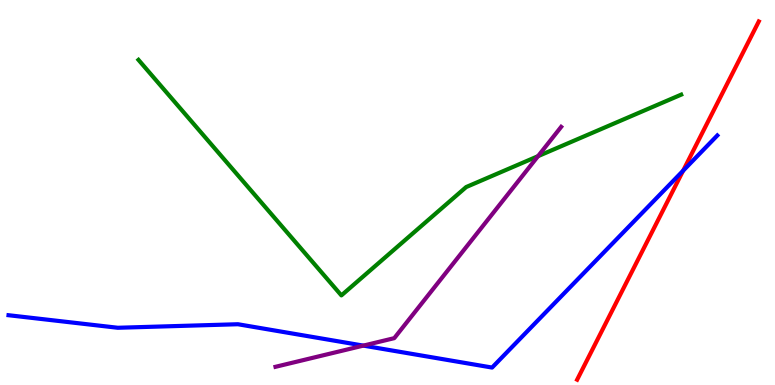[{'lines': ['blue', 'red'], 'intersections': [{'x': 8.81, 'y': 5.57}]}, {'lines': ['green', 'red'], 'intersections': []}, {'lines': ['purple', 'red'], 'intersections': []}, {'lines': ['blue', 'green'], 'intersections': []}, {'lines': ['blue', 'purple'], 'intersections': [{'x': 4.69, 'y': 1.02}]}, {'lines': ['green', 'purple'], 'intersections': [{'x': 6.94, 'y': 5.94}]}]